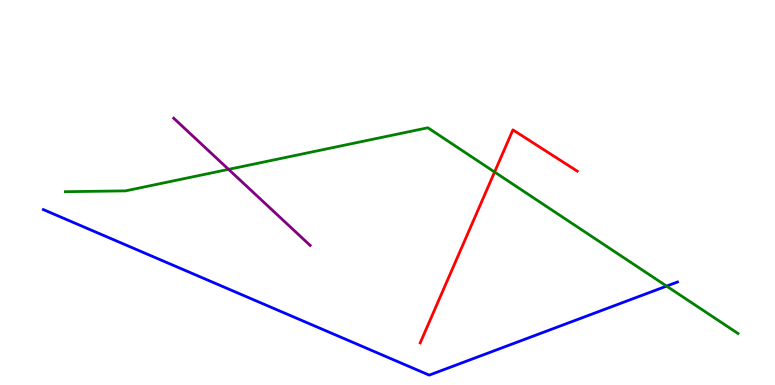[{'lines': ['blue', 'red'], 'intersections': []}, {'lines': ['green', 'red'], 'intersections': [{'x': 6.38, 'y': 5.53}]}, {'lines': ['purple', 'red'], 'intersections': []}, {'lines': ['blue', 'green'], 'intersections': [{'x': 8.6, 'y': 2.57}]}, {'lines': ['blue', 'purple'], 'intersections': []}, {'lines': ['green', 'purple'], 'intersections': [{'x': 2.95, 'y': 5.6}]}]